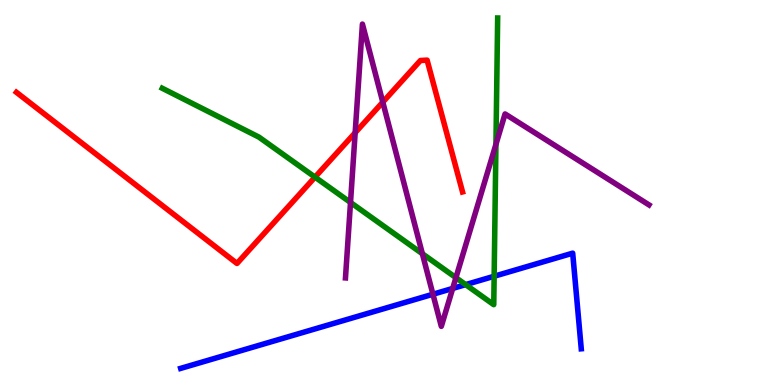[{'lines': ['blue', 'red'], 'intersections': []}, {'lines': ['green', 'red'], 'intersections': [{'x': 4.06, 'y': 5.4}]}, {'lines': ['purple', 'red'], 'intersections': [{'x': 4.58, 'y': 6.55}, {'x': 4.94, 'y': 7.35}]}, {'lines': ['blue', 'green'], 'intersections': [{'x': 6.01, 'y': 2.61}, {'x': 6.38, 'y': 2.82}]}, {'lines': ['blue', 'purple'], 'intersections': [{'x': 5.59, 'y': 2.36}, {'x': 5.84, 'y': 2.51}]}, {'lines': ['green', 'purple'], 'intersections': [{'x': 4.52, 'y': 4.74}, {'x': 5.45, 'y': 3.41}, {'x': 5.88, 'y': 2.79}, {'x': 6.4, 'y': 6.25}]}]